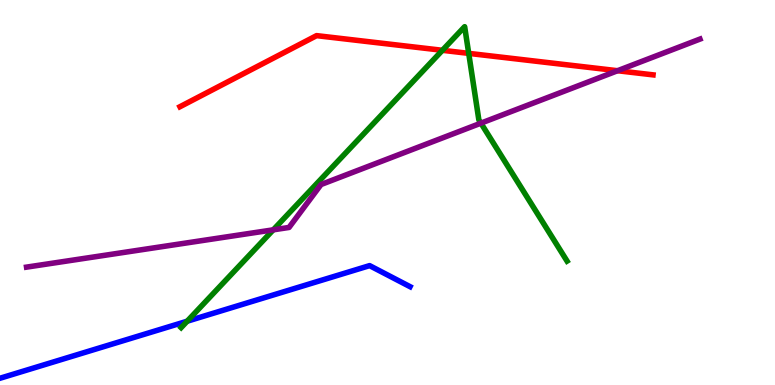[{'lines': ['blue', 'red'], 'intersections': []}, {'lines': ['green', 'red'], 'intersections': [{'x': 5.71, 'y': 8.69}, {'x': 6.05, 'y': 8.61}]}, {'lines': ['purple', 'red'], 'intersections': [{'x': 7.97, 'y': 8.16}]}, {'lines': ['blue', 'green'], 'intersections': [{'x': 2.41, 'y': 1.66}]}, {'lines': ['blue', 'purple'], 'intersections': []}, {'lines': ['green', 'purple'], 'intersections': [{'x': 3.53, 'y': 4.03}, {'x': 6.21, 'y': 6.8}]}]